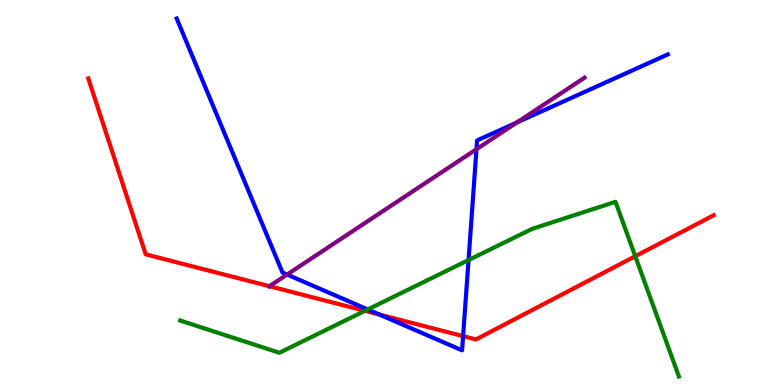[{'lines': ['blue', 'red'], 'intersections': [{'x': 4.9, 'y': 1.83}, {'x': 5.98, 'y': 1.27}]}, {'lines': ['green', 'red'], 'intersections': [{'x': 4.71, 'y': 1.93}, {'x': 8.2, 'y': 3.34}]}, {'lines': ['purple', 'red'], 'intersections': [{'x': 3.48, 'y': 2.57}]}, {'lines': ['blue', 'green'], 'intersections': [{'x': 4.74, 'y': 1.96}, {'x': 6.05, 'y': 3.25}]}, {'lines': ['blue', 'purple'], 'intersections': [{'x': 3.7, 'y': 2.87}, {'x': 6.15, 'y': 6.12}, {'x': 6.67, 'y': 6.82}]}, {'lines': ['green', 'purple'], 'intersections': []}]